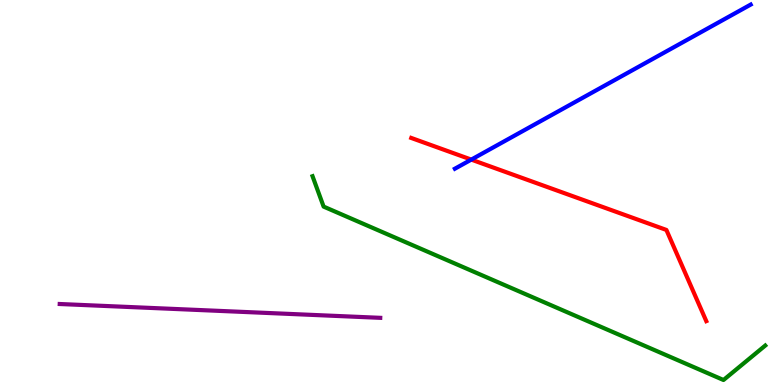[{'lines': ['blue', 'red'], 'intersections': [{'x': 6.08, 'y': 5.85}]}, {'lines': ['green', 'red'], 'intersections': []}, {'lines': ['purple', 'red'], 'intersections': []}, {'lines': ['blue', 'green'], 'intersections': []}, {'lines': ['blue', 'purple'], 'intersections': []}, {'lines': ['green', 'purple'], 'intersections': []}]